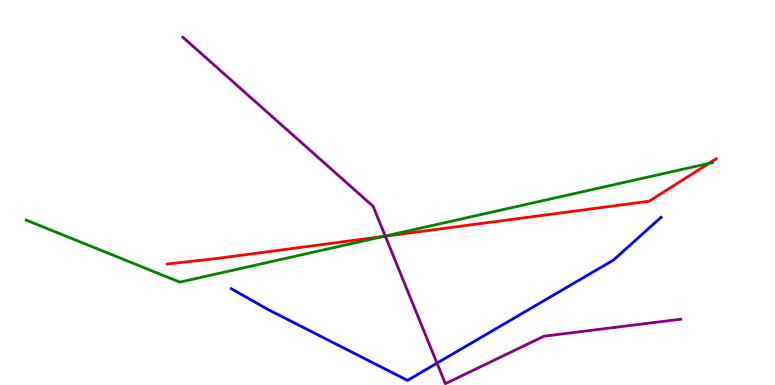[{'lines': ['blue', 'red'], 'intersections': []}, {'lines': ['green', 'red'], 'intersections': [{'x': 4.95, 'y': 3.86}, {'x': 9.15, 'y': 5.76}]}, {'lines': ['purple', 'red'], 'intersections': [{'x': 4.97, 'y': 3.87}]}, {'lines': ['blue', 'green'], 'intersections': []}, {'lines': ['blue', 'purple'], 'intersections': [{'x': 5.64, 'y': 0.568}]}, {'lines': ['green', 'purple'], 'intersections': [{'x': 4.97, 'y': 3.87}]}]